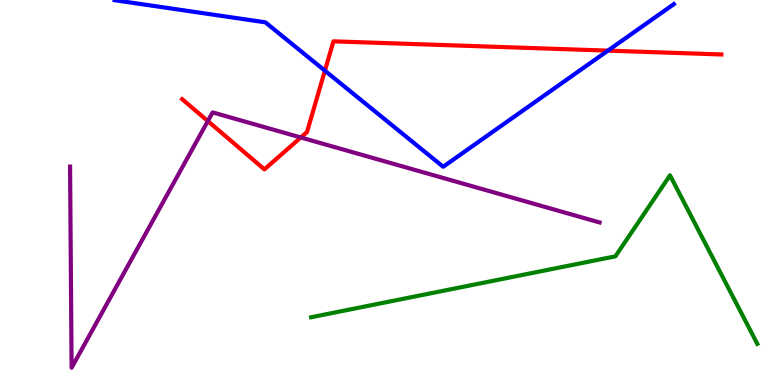[{'lines': ['blue', 'red'], 'intersections': [{'x': 4.19, 'y': 8.16}, {'x': 7.84, 'y': 8.69}]}, {'lines': ['green', 'red'], 'intersections': []}, {'lines': ['purple', 'red'], 'intersections': [{'x': 2.68, 'y': 6.86}, {'x': 3.88, 'y': 6.43}]}, {'lines': ['blue', 'green'], 'intersections': []}, {'lines': ['blue', 'purple'], 'intersections': []}, {'lines': ['green', 'purple'], 'intersections': []}]